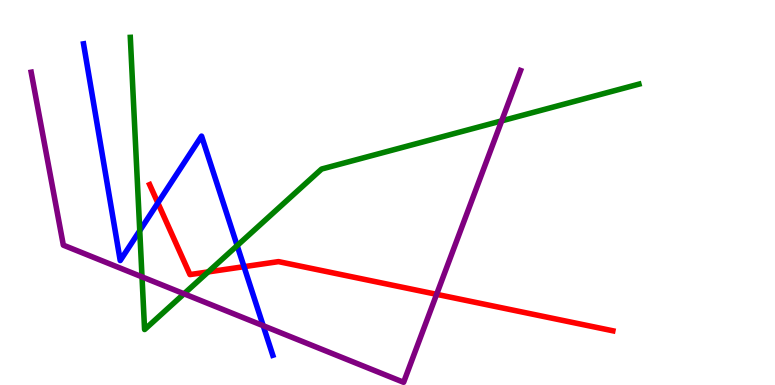[{'lines': ['blue', 'red'], 'intersections': [{'x': 2.04, 'y': 4.73}, {'x': 3.15, 'y': 3.07}]}, {'lines': ['green', 'red'], 'intersections': [{'x': 2.69, 'y': 2.94}]}, {'lines': ['purple', 'red'], 'intersections': [{'x': 5.63, 'y': 2.36}]}, {'lines': ['blue', 'green'], 'intersections': [{'x': 1.8, 'y': 4.01}, {'x': 3.06, 'y': 3.62}]}, {'lines': ['blue', 'purple'], 'intersections': [{'x': 3.4, 'y': 1.54}]}, {'lines': ['green', 'purple'], 'intersections': [{'x': 1.83, 'y': 2.81}, {'x': 2.37, 'y': 2.37}, {'x': 6.47, 'y': 6.86}]}]